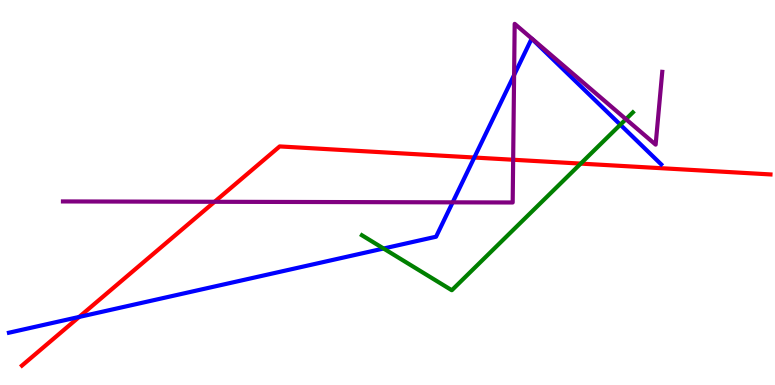[{'lines': ['blue', 'red'], 'intersections': [{'x': 1.02, 'y': 1.77}, {'x': 6.12, 'y': 5.91}]}, {'lines': ['green', 'red'], 'intersections': [{'x': 7.49, 'y': 5.75}]}, {'lines': ['purple', 'red'], 'intersections': [{'x': 2.77, 'y': 4.76}, {'x': 6.62, 'y': 5.85}]}, {'lines': ['blue', 'green'], 'intersections': [{'x': 4.95, 'y': 3.55}, {'x': 8.0, 'y': 6.76}]}, {'lines': ['blue', 'purple'], 'intersections': [{'x': 5.84, 'y': 4.74}, {'x': 6.63, 'y': 8.05}]}, {'lines': ['green', 'purple'], 'intersections': [{'x': 8.08, 'y': 6.9}]}]